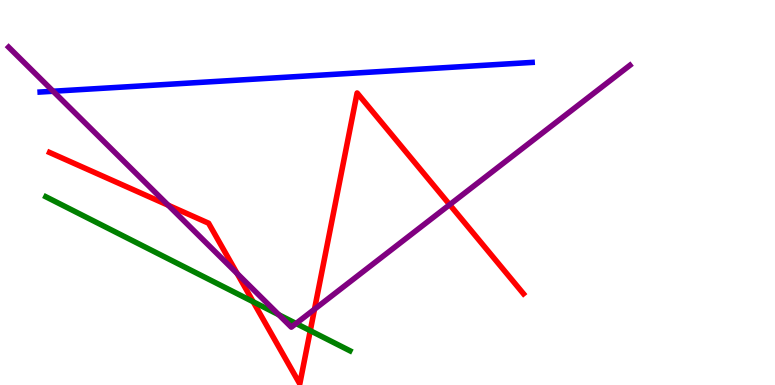[{'lines': ['blue', 'red'], 'intersections': []}, {'lines': ['green', 'red'], 'intersections': [{'x': 3.27, 'y': 2.16}, {'x': 4.0, 'y': 1.41}]}, {'lines': ['purple', 'red'], 'intersections': [{'x': 2.17, 'y': 4.67}, {'x': 3.06, 'y': 2.9}, {'x': 4.06, 'y': 1.97}, {'x': 5.8, 'y': 4.68}]}, {'lines': ['blue', 'green'], 'intersections': []}, {'lines': ['blue', 'purple'], 'intersections': [{'x': 0.686, 'y': 7.63}]}, {'lines': ['green', 'purple'], 'intersections': [{'x': 3.6, 'y': 1.83}, {'x': 3.82, 'y': 1.6}]}]